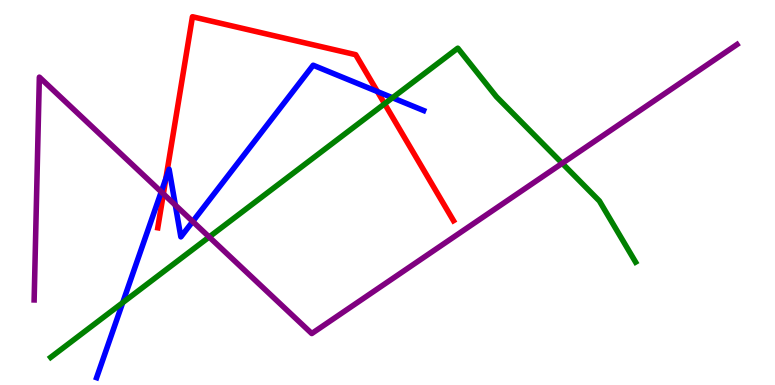[{'lines': ['blue', 'red'], 'intersections': [{'x': 2.14, 'y': 5.36}, {'x': 4.87, 'y': 7.62}]}, {'lines': ['green', 'red'], 'intersections': [{'x': 4.96, 'y': 7.3}]}, {'lines': ['purple', 'red'], 'intersections': [{'x': 2.11, 'y': 4.97}]}, {'lines': ['blue', 'green'], 'intersections': [{'x': 1.58, 'y': 2.14}, {'x': 5.06, 'y': 7.46}]}, {'lines': ['blue', 'purple'], 'intersections': [{'x': 2.08, 'y': 5.02}, {'x': 2.26, 'y': 4.67}, {'x': 2.49, 'y': 4.25}]}, {'lines': ['green', 'purple'], 'intersections': [{'x': 2.7, 'y': 3.84}, {'x': 7.25, 'y': 5.76}]}]